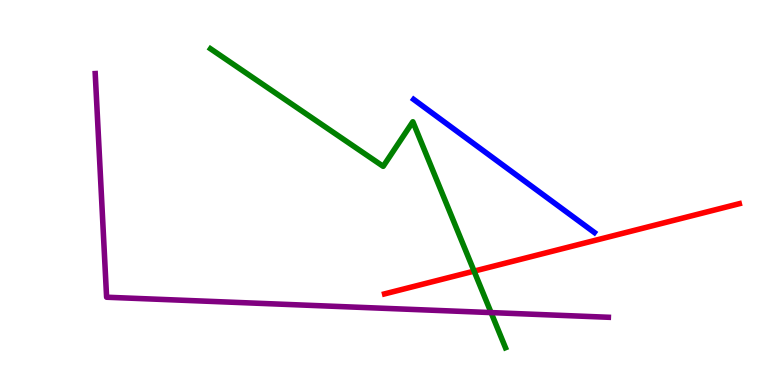[{'lines': ['blue', 'red'], 'intersections': []}, {'lines': ['green', 'red'], 'intersections': [{'x': 6.12, 'y': 2.96}]}, {'lines': ['purple', 'red'], 'intersections': []}, {'lines': ['blue', 'green'], 'intersections': []}, {'lines': ['blue', 'purple'], 'intersections': []}, {'lines': ['green', 'purple'], 'intersections': [{'x': 6.34, 'y': 1.88}]}]